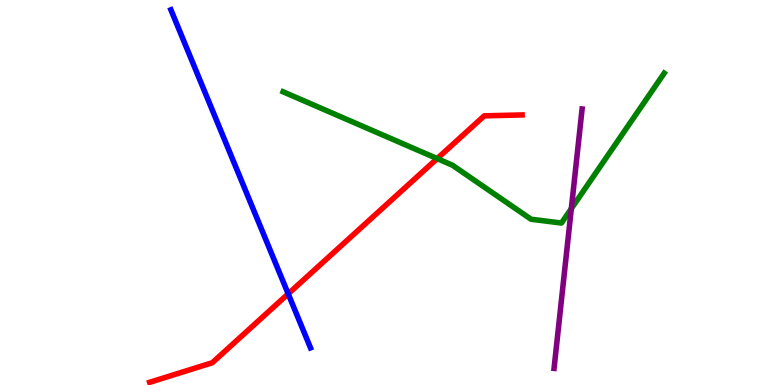[{'lines': ['blue', 'red'], 'intersections': [{'x': 3.72, 'y': 2.37}]}, {'lines': ['green', 'red'], 'intersections': [{'x': 5.64, 'y': 5.88}]}, {'lines': ['purple', 'red'], 'intersections': []}, {'lines': ['blue', 'green'], 'intersections': []}, {'lines': ['blue', 'purple'], 'intersections': []}, {'lines': ['green', 'purple'], 'intersections': [{'x': 7.37, 'y': 4.58}]}]